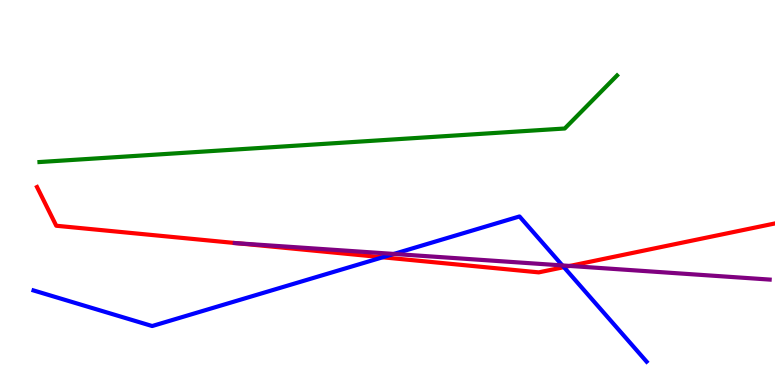[{'lines': ['blue', 'red'], 'intersections': [{'x': 4.94, 'y': 3.32}, {'x': 7.28, 'y': 3.06}]}, {'lines': ['green', 'red'], 'intersections': []}, {'lines': ['purple', 'red'], 'intersections': [{'x': 3.06, 'y': 3.68}, {'x': 7.35, 'y': 3.09}]}, {'lines': ['blue', 'green'], 'intersections': []}, {'lines': ['blue', 'purple'], 'intersections': [{'x': 5.08, 'y': 3.4}, {'x': 7.26, 'y': 3.11}]}, {'lines': ['green', 'purple'], 'intersections': []}]